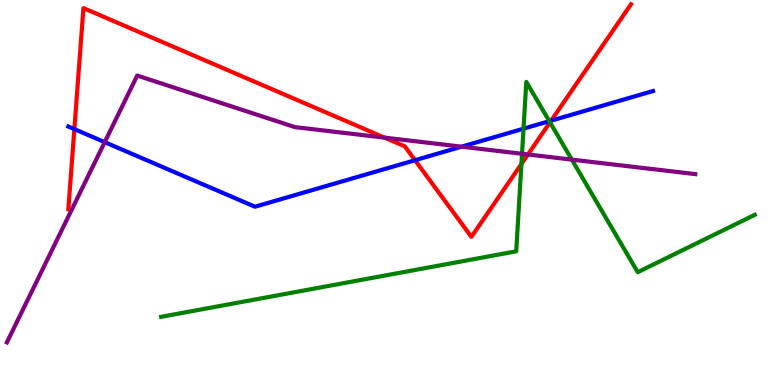[{'lines': ['blue', 'red'], 'intersections': [{'x': 0.959, 'y': 6.65}, {'x': 5.35, 'y': 5.84}, {'x': 7.11, 'y': 6.87}]}, {'lines': ['green', 'red'], 'intersections': [{'x': 6.73, 'y': 5.74}, {'x': 7.1, 'y': 6.82}]}, {'lines': ['purple', 'red'], 'intersections': [{'x': 4.96, 'y': 6.42}, {'x': 6.81, 'y': 5.99}]}, {'lines': ['blue', 'green'], 'intersections': [{'x': 6.76, 'y': 6.66}, {'x': 7.09, 'y': 6.85}]}, {'lines': ['blue', 'purple'], 'intersections': [{'x': 1.35, 'y': 6.31}, {'x': 5.96, 'y': 6.19}]}, {'lines': ['green', 'purple'], 'intersections': [{'x': 6.74, 'y': 6.01}, {'x': 7.38, 'y': 5.85}]}]